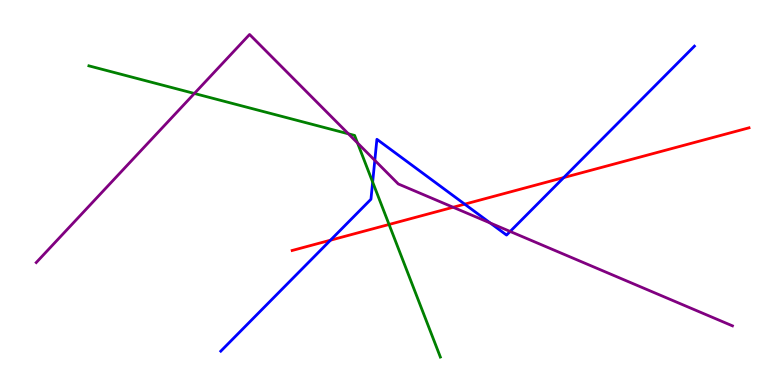[{'lines': ['blue', 'red'], 'intersections': [{'x': 4.26, 'y': 3.76}, {'x': 6.0, 'y': 4.7}, {'x': 7.27, 'y': 5.39}]}, {'lines': ['green', 'red'], 'intersections': [{'x': 5.02, 'y': 4.17}]}, {'lines': ['purple', 'red'], 'intersections': [{'x': 5.85, 'y': 4.62}]}, {'lines': ['blue', 'green'], 'intersections': [{'x': 4.81, 'y': 5.27}]}, {'lines': ['blue', 'purple'], 'intersections': [{'x': 4.84, 'y': 5.83}, {'x': 6.33, 'y': 4.21}, {'x': 6.58, 'y': 3.99}]}, {'lines': ['green', 'purple'], 'intersections': [{'x': 2.51, 'y': 7.57}, {'x': 4.5, 'y': 6.52}, {'x': 4.61, 'y': 6.29}]}]